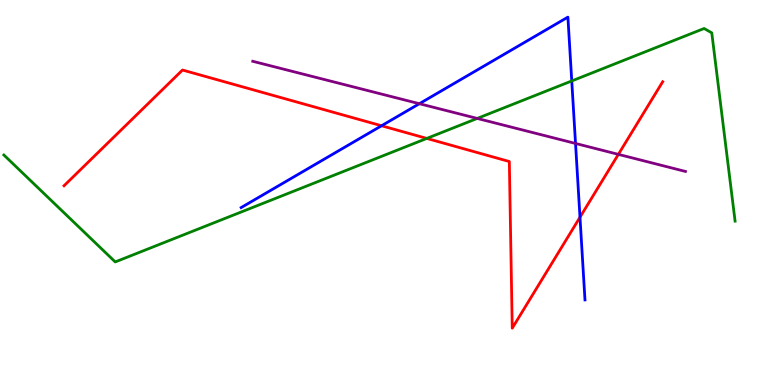[{'lines': ['blue', 'red'], 'intersections': [{'x': 4.92, 'y': 6.73}, {'x': 7.48, 'y': 4.36}]}, {'lines': ['green', 'red'], 'intersections': [{'x': 5.51, 'y': 6.4}]}, {'lines': ['purple', 'red'], 'intersections': [{'x': 7.98, 'y': 5.99}]}, {'lines': ['blue', 'green'], 'intersections': [{'x': 7.38, 'y': 7.9}]}, {'lines': ['blue', 'purple'], 'intersections': [{'x': 5.41, 'y': 7.31}, {'x': 7.43, 'y': 6.27}]}, {'lines': ['green', 'purple'], 'intersections': [{'x': 6.16, 'y': 6.92}]}]